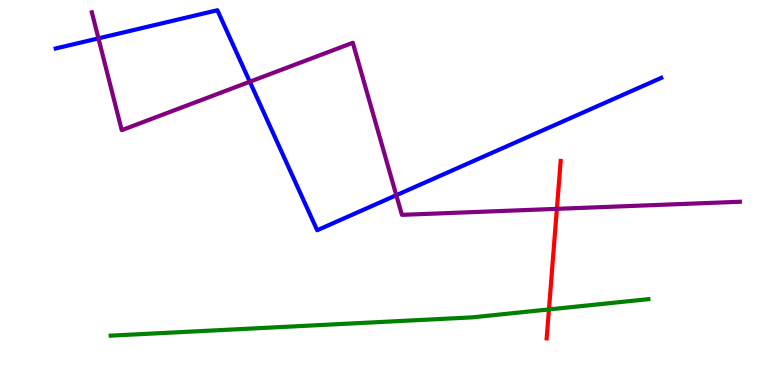[{'lines': ['blue', 'red'], 'intersections': []}, {'lines': ['green', 'red'], 'intersections': [{'x': 7.08, 'y': 1.96}]}, {'lines': ['purple', 'red'], 'intersections': [{'x': 7.19, 'y': 4.58}]}, {'lines': ['blue', 'green'], 'intersections': []}, {'lines': ['blue', 'purple'], 'intersections': [{'x': 1.27, 'y': 9.0}, {'x': 3.22, 'y': 7.88}, {'x': 5.11, 'y': 4.93}]}, {'lines': ['green', 'purple'], 'intersections': []}]